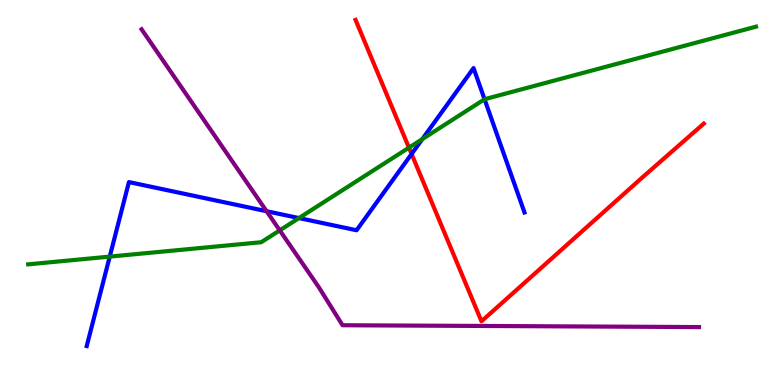[{'lines': ['blue', 'red'], 'intersections': [{'x': 5.31, 'y': 6.0}]}, {'lines': ['green', 'red'], 'intersections': [{'x': 5.28, 'y': 6.16}]}, {'lines': ['purple', 'red'], 'intersections': []}, {'lines': ['blue', 'green'], 'intersections': [{'x': 1.42, 'y': 3.33}, {'x': 3.86, 'y': 4.34}, {'x': 5.45, 'y': 6.39}, {'x': 6.25, 'y': 7.42}]}, {'lines': ['blue', 'purple'], 'intersections': [{'x': 3.44, 'y': 4.51}]}, {'lines': ['green', 'purple'], 'intersections': [{'x': 3.61, 'y': 4.02}]}]